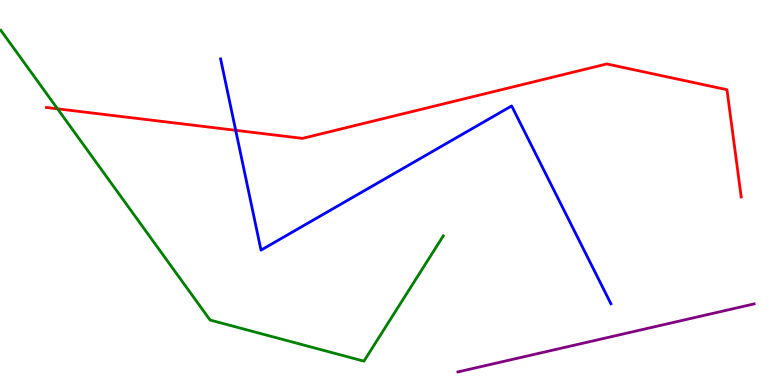[{'lines': ['blue', 'red'], 'intersections': [{'x': 3.04, 'y': 6.62}]}, {'lines': ['green', 'red'], 'intersections': [{'x': 0.742, 'y': 7.17}]}, {'lines': ['purple', 'red'], 'intersections': []}, {'lines': ['blue', 'green'], 'intersections': []}, {'lines': ['blue', 'purple'], 'intersections': []}, {'lines': ['green', 'purple'], 'intersections': []}]